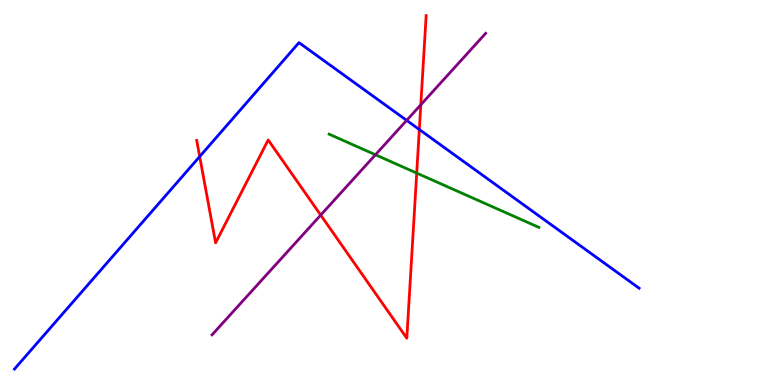[{'lines': ['blue', 'red'], 'intersections': [{'x': 2.58, 'y': 5.93}, {'x': 5.41, 'y': 6.64}]}, {'lines': ['green', 'red'], 'intersections': [{'x': 5.38, 'y': 5.5}]}, {'lines': ['purple', 'red'], 'intersections': [{'x': 4.14, 'y': 4.41}, {'x': 5.43, 'y': 7.28}]}, {'lines': ['blue', 'green'], 'intersections': []}, {'lines': ['blue', 'purple'], 'intersections': [{'x': 5.25, 'y': 6.87}]}, {'lines': ['green', 'purple'], 'intersections': [{'x': 4.84, 'y': 5.98}]}]